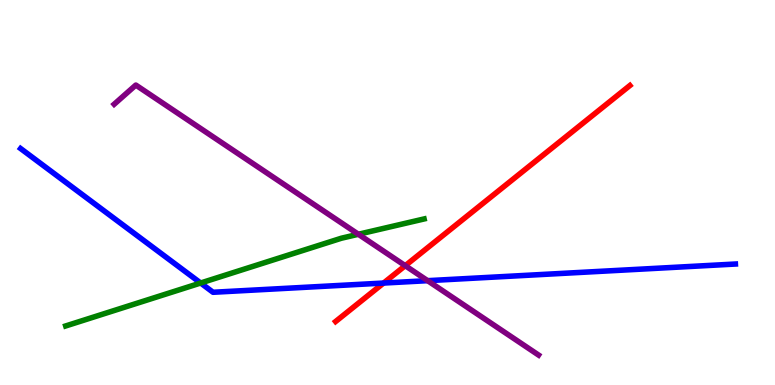[{'lines': ['blue', 'red'], 'intersections': [{'x': 4.95, 'y': 2.65}]}, {'lines': ['green', 'red'], 'intersections': []}, {'lines': ['purple', 'red'], 'intersections': [{'x': 5.23, 'y': 3.1}]}, {'lines': ['blue', 'green'], 'intersections': [{'x': 2.59, 'y': 2.65}]}, {'lines': ['blue', 'purple'], 'intersections': [{'x': 5.52, 'y': 2.71}]}, {'lines': ['green', 'purple'], 'intersections': [{'x': 4.62, 'y': 3.92}]}]